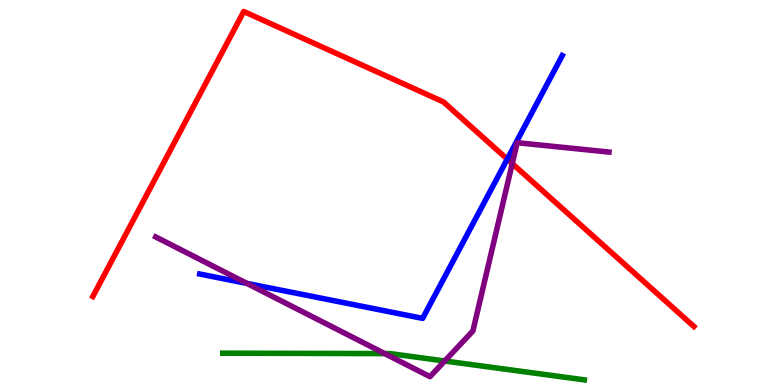[{'lines': ['blue', 'red'], 'intersections': [{'x': 6.55, 'y': 5.87}]}, {'lines': ['green', 'red'], 'intersections': []}, {'lines': ['purple', 'red'], 'intersections': [{'x': 6.61, 'y': 5.75}]}, {'lines': ['blue', 'green'], 'intersections': []}, {'lines': ['blue', 'purple'], 'intersections': [{'x': 3.19, 'y': 2.64}]}, {'lines': ['green', 'purple'], 'intersections': [{'x': 4.96, 'y': 0.816}, {'x': 5.74, 'y': 0.624}]}]